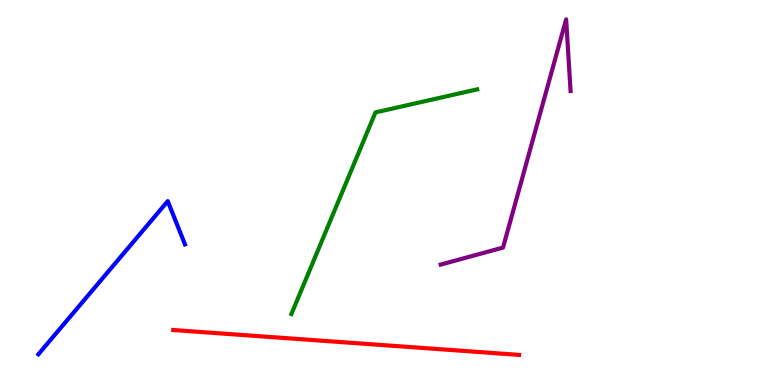[{'lines': ['blue', 'red'], 'intersections': []}, {'lines': ['green', 'red'], 'intersections': []}, {'lines': ['purple', 'red'], 'intersections': []}, {'lines': ['blue', 'green'], 'intersections': []}, {'lines': ['blue', 'purple'], 'intersections': []}, {'lines': ['green', 'purple'], 'intersections': []}]